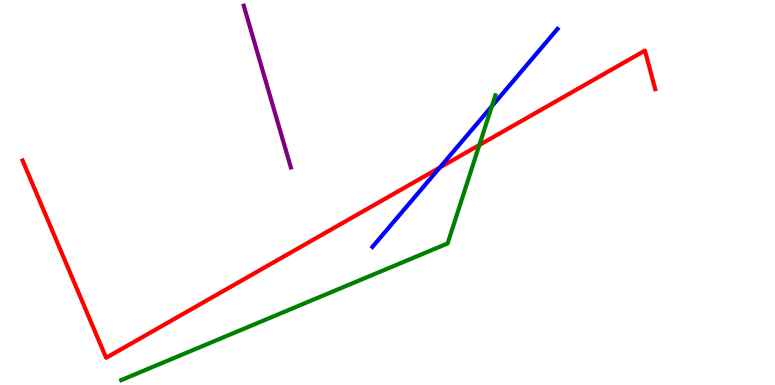[{'lines': ['blue', 'red'], 'intersections': [{'x': 5.67, 'y': 5.65}]}, {'lines': ['green', 'red'], 'intersections': [{'x': 6.19, 'y': 6.23}]}, {'lines': ['purple', 'red'], 'intersections': []}, {'lines': ['blue', 'green'], 'intersections': [{'x': 6.35, 'y': 7.24}]}, {'lines': ['blue', 'purple'], 'intersections': []}, {'lines': ['green', 'purple'], 'intersections': []}]